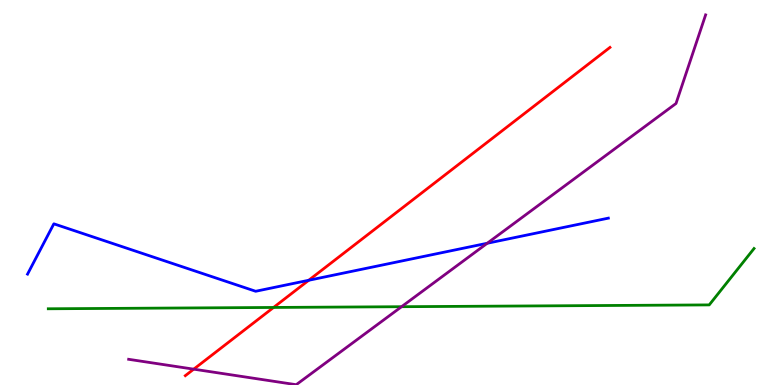[{'lines': ['blue', 'red'], 'intersections': [{'x': 3.98, 'y': 2.72}]}, {'lines': ['green', 'red'], 'intersections': [{'x': 3.53, 'y': 2.01}]}, {'lines': ['purple', 'red'], 'intersections': [{'x': 2.5, 'y': 0.411}]}, {'lines': ['blue', 'green'], 'intersections': []}, {'lines': ['blue', 'purple'], 'intersections': [{'x': 6.29, 'y': 3.68}]}, {'lines': ['green', 'purple'], 'intersections': [{'x': 5.18, 'y': 2.03}]}]